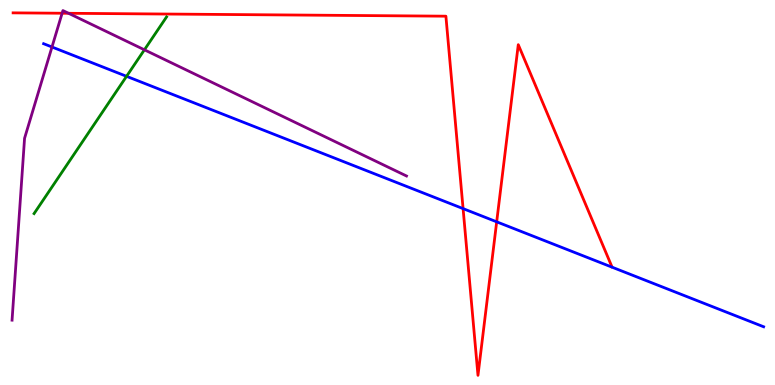[{'lines': ['blue', 'red'], 'intersections': [{'x': 5.98, 'y': 4.58}, {'x': 6.41, 'y': 4.24}]}, {'lines': ['green', 'red'], 'intersections': []}, {'lines': ['purple', 'red'], 'intersections': [{'x': 0.802, 'y': 9.66}, {'x': 0.885, 'y': 9.65}]}, {'lines': ['blue', 'green'], 'intersections': [{'x': 1.63, 'y': 8.02}]}, {'lines': ['blue', 'purple'], 'intersections': [{'x': 0.671, 'y': 8.78}]}, {'lines': ['green', 'purple'], 'intersections': [{'x': 1.86, 'y': 8.71}]}]